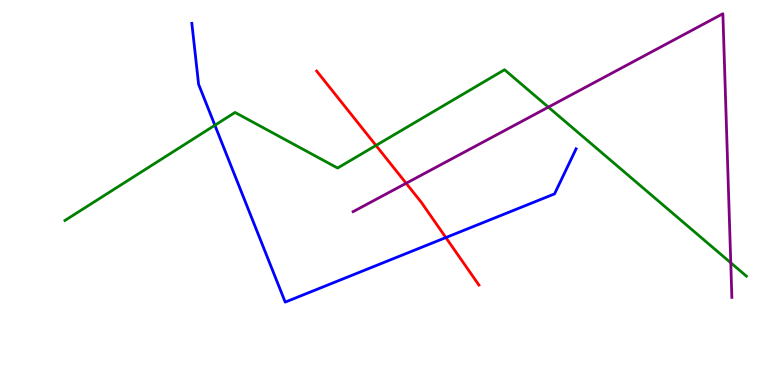[{'lines': ['blue', 'red'], 'intersections': [{'x': 5.75, 'y': 3.83}]}, {'lines': ['green', 'red'], 'intersections': [{'x': 4.85, 'y': 6.22}]}, {'lines': ['purple', 'red'], 'intersections': [{'x': 5.24, 'y': 5.24}]}, {'lines': ['blue', 'green'], 'intersections': [{'x': 2.77, 'y': 6.75}]}, {'lines': ['blue', 'purple'], 'intersections': []}, {'lines': ['green', 'purple'], 'intersections': [{'x': 7.08, 'y': 7.22}, {'x': 9.43, 'y': 3.17}]}]